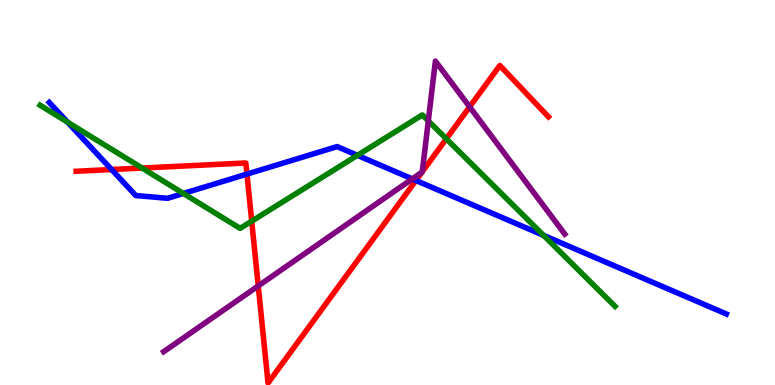[{'lines': ['blue', 'red'], 'intersections': [{'x': 1.44, 'y': 5.6}, {'x': 3.19, 'y': 5.48}, {'x': 5.37, 'y': 5.31}]}, {'lines': ['green', 'red'], 'intersections': [{'x': 1.83, 'y': 5.64}, {'x': 3.25, 'y': 4.26}, {'x': 5.76, 'y': 6.39}]}, {'lines': ['purple', 'red'], 'intersections': [{'x': 3.33, 'y': 2.57}, {'x': 5.45, 'y': 5.53}, {'x': 5.45, 'y': 5.54}, {'x': 6.06, 'y': 7.22}]}, {'lines': ['blue', 'green'], 'intersections': [{'x': 0.872, 'y': 6.83}, {'x': 2.37, 'y': 4.97}, {'x': 4.61, 'y': 5.97}, {'x': 7.01, 'y': 3.89}]}, {'lines': ['blue', 'purple'], 'intersections': [{'x': 5.32, 'y': 5.35}]}, {'lines': ['green', 'purple'], 'intersections': [{'x': 5.53, 'y': 6.86}]}]